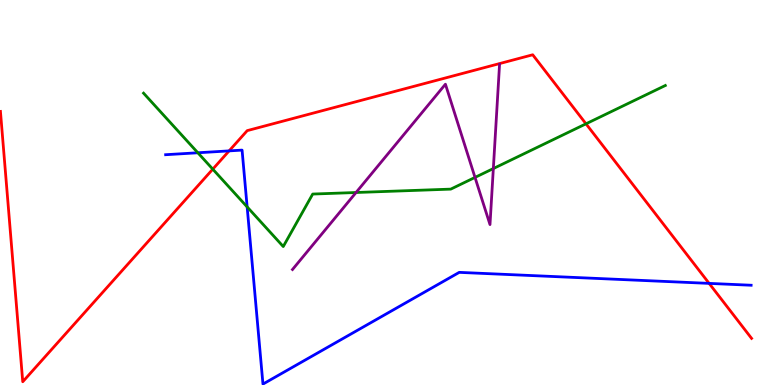[{'lines': ['blue', 'red'], 'intersections': [{'x': 2.96, 'y': 6.08}, {'x': 9.15, 'y': 2.64}]}, {'lines': ['green', 'red'], 'intersections': [{'x': 2.75, 'y': 5.61}, {'x': 7.56, 'y': 6.78}]}, {'lines': ['purple', 'red'], 'intersections': []}, {'lines': ['blue', 'green'], 'intersections': [{'x': 2.55, 'y': 6.03}, {'x': 3.19, 'y': 4.63}]}, {'lines': ['blue', 'purple'], 'intersections': []}, {'lines': ['green', 'purple'], 'intersections': [{'x': 4.59, 'y': 5.0}, {'x': 6.13, 'y': 5.39}, {'x': 6.37, 'y': 5.62}]}]